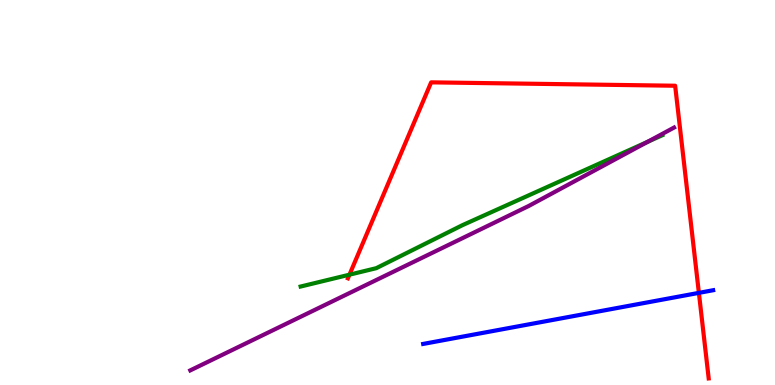[{'lines': ['blue', 'red'], 'intersections': [{'x': 9.02, 'y': 2.39}]}, {'lines': ['green', 'red'], 'intersections': [{'x': 4.51, 'y': 2.87}]}, {'lines': ['purple', 'red'], 'intersections': []}, {'lines': ['blue', 'green'], 'intersections': []}, {'lines': ['blue', 'purple'], 'intersections': []}, {'lines': ['green', 'purple'], 'intersections': [{'x': 8.36, 'y': 6.32}]}]